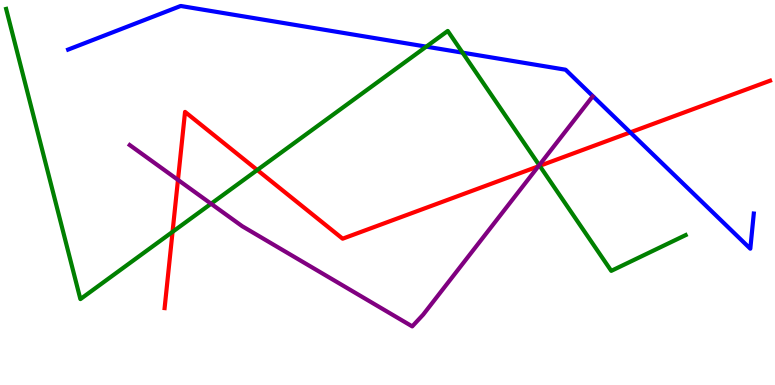[{'lines': ['blue', 'red'], 'intersections': [{'x': 8.13, 'y': 6.56}]}, {'lines': ['green', 'red'], 'intersections': [{'x': 2.23, 'y': 3.98}, {'x': 3.32, 'y': 5.58}, {'x': 6.96, 'y': 5.69}]}, {'lines': ['purple', 'red'], 'intersections': [{'x': 2.3, 'y': 5.33}, {'x': 6.95, 'y': 5.68}]}, {'lines': ['blue', 'green'], 'intersections': [{'x': 5.5, 'y': 8.79}, {'x': 5.97, 'y': 8.63}]}, {'lines': ['blue', 'purple'], 'intersections': []}, {'lines': ['green', 'purple'], 'intersections': [{'x': 2.72, 'y': 4.71}, {'x': 6.96, 'y': 5.71}]}]